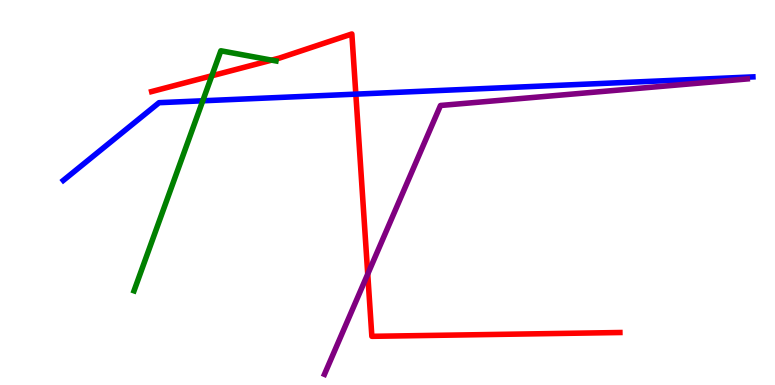[{'lines': ['blue', 'red'], 'intersections': [{'x': 4.59, 'y': 7.55}]}, {'lines': ['green', 'red'], 'intersections': [{'x': 2.73, 'y': 8.03}, {'x': 3.5, 'y': 8.44}]}, {'lines': ['purple', 'red'], 'intersections': [{'x': 4.75, 'y': 2.88}]}, {'lines': ['blue', 'green'], 'intersections': [{'x': 2.62, 'y': 7.38}]}, {'lines': ['blue', 'purple'], 'intersections': []}, {'lines': ['green', 'purple'], 'intersections': []}]